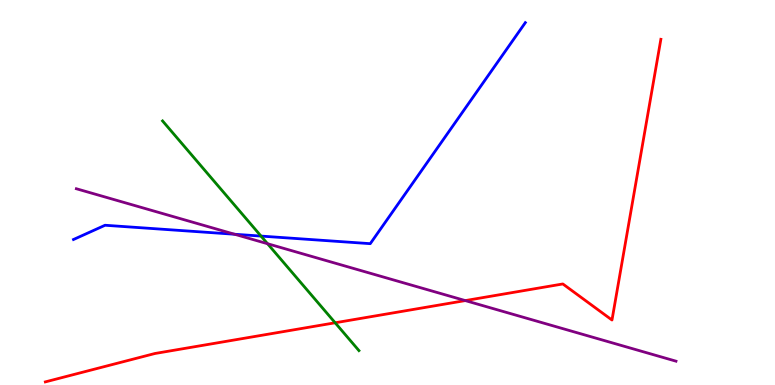[{'lines': ['blue', 'red'], 'intersections': []}, {'lines': ['green', 'red'], 'intersections': [{'x': 4.32, 'y': 1.62}]}, {'lines': ['purple', 'red'], 'intersections': [{'x': 6.0, 'y': 2.19}]}, {'lines': ['blue', 'green'], 'intersections': [{'x': 3.37, 'y': 3.87}]}, {'lines': ['blue', 'purple'], 'intersections': [{'x': 3.03, 'y': 3.92}]}, {'lines': ['green', 'purple'], 'intersections': [{'x': 3.45, 'y': 3.67}]}]